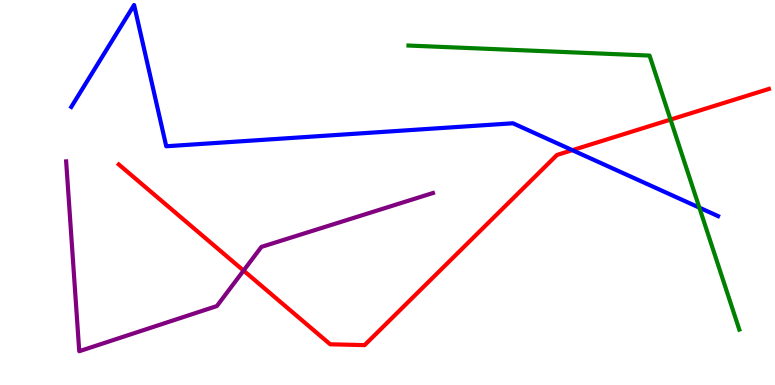[{'lines': ['blue', 'red'], 'intersections': [{'x': 7.39, 'y': 6.1}]}, {'lines': ['green', 'red'], 'intersections': [{'x': 8.65, 'y': 6.89}]}, {'lines': ['purple', 'red'], 'intersections': [{'x': 3.14, 'y': 2.97}]}, {'lines': ['blue', 'green'], 'intersections': [{'x': 9.02, 'y': 4.61}]}, {'lines': ['blue', 'purple'], 'intersections': []}, {'lines': ['green', 'purple'], 'intersections': []}]